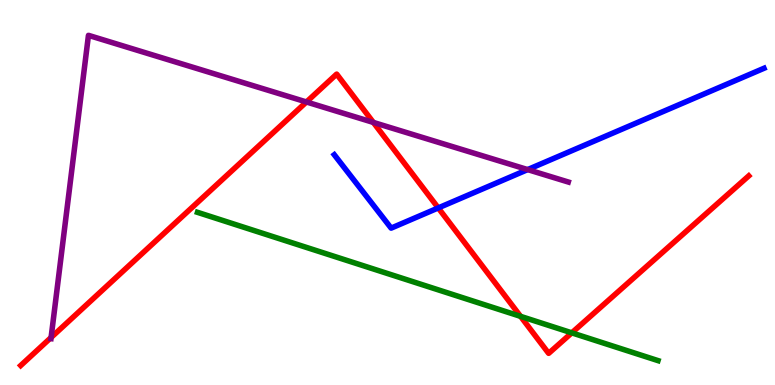[{'lines': ['blue', 'red'], 'intersections': [{'x': 5.65, 'y': 4.6}]}, {'lines': ['green', 'red'], 'intersections': [{'x': 6.72, 'y': 1.78}, {'x': 7.38, 'y': 1.35}]}, {'lines': ['purple', 'red'], 'intersections': [{'x': 0.659, 'y': 1.23}, {'x': 3.95, 'y': 7.35}, {'x': 4.82, 'y': 6.82}]}, {'lines': ['blue', 'green'], 'intersections': []}, {'lines': ['blue', 'purple'], 'intersections': [{'x': 6.81, 'y': 5.59}]}, {'lines': ['green', 'purple'], 'intersections': []}]